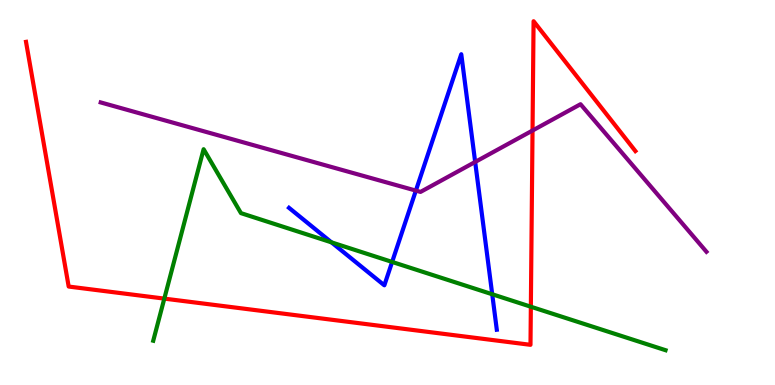[{'lines': ['blue', 'red'], 'intersections': []}, {'lines': ['green', 'red'], 'intersections': [{'x': 2.12, 'y': 2.24}, {'x': 6.85, 'y': 2.03}]}, {'lines': ['purple', 'red'], 'intersections': [{'x': 6.87, 'y': 6.61}]}, {'lines': ['blue', 'green'], 'intersections': [{'x': 4.28, 'y': 3.71}, {'x': 5.06, 'y': 3.2}, {'x': 6.35, 'y': 2.36}]}, {'lines': ['blue', 'purple'], 'intersections': [{'x': 5.37, 'y': 5.05}, {'x': 6.13, 'y': 5.79}]}, {'lines': ['green', 'purple'], 'intersections': []}]